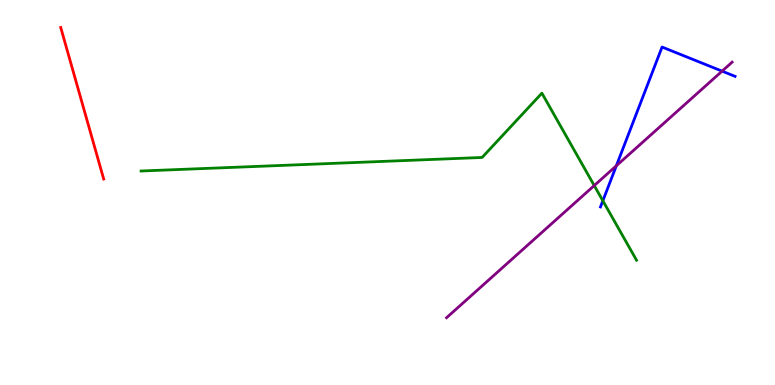[{'lines': ['blue', 'red'], 'intersections': []}, {'lines': ['green', 'red'], 'intersections': []}, {'lines': ['purple', 'red'], 'intersections': []}, {'lines': ['blue', 'green'], 'intersections': [{'x': 7.78, 'y': 4.79}]}, {'lines': ['blue', 'purple'], 'intersections': [{'x': 7.95, 'y': 5.69}, {'x': 9.32, 'y': 8.15}]}, {'lines': ['green', 'purple'], 'intersections': [{'x': 7.67, 'y': 5.18}]}]